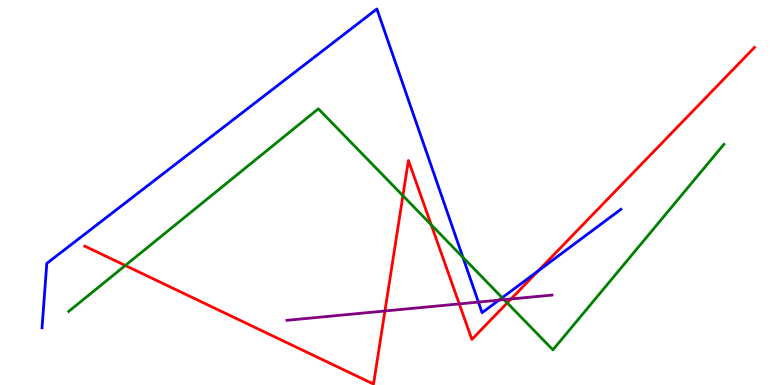[{'lines': ['blue', 'red'], 'intersections': [{'x': 6.94, 'y': 2.96}]}, {'lines': ['green', 'red'], 'intersections': [{'x': 1.62, 'y': 3.1}, {'x': 5.2, 'y': 4.92}, {'x': 5.56, 'y': 4.16}, {'x': 6.54, 'y': 2.13}]}, {'lines': ['purple', 'red'], 'intersections': [{'x': 4.97, 'y': 1.92}, {'x': 5.93, 'y': 2.11}, {'x': 6.59, 'y': 2.23}]}, {'lines': ['blue', 'green'], 'intersections': [{'x': 5.97, 'y': 3.31}, {'x': 6.48, 'y': 2.27}]}, {'lines': ['blue', 'purple'], 'intersections': [{'x': 6.17, 'y': 2.15}, {'x': 6.44, 'y': 2.2}]}, {'lines': ['green', 'purple'], 'intersections': [{'x': 6.5, 'y': 2.22}]}]